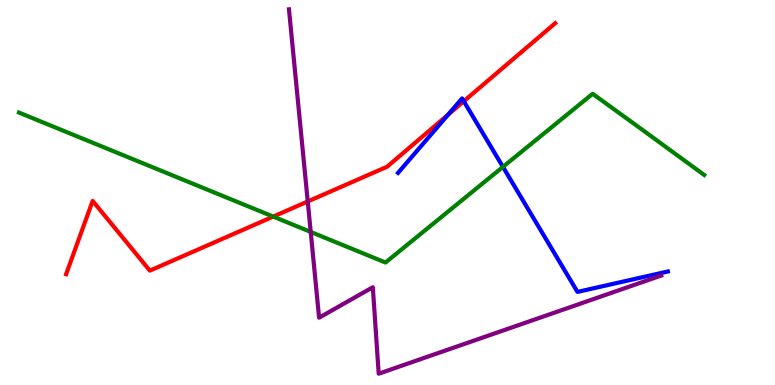[{'lines': ['blue', 'red'], 'intersections': [{'x': 5.78, 'y': 7.02}, {'x': 5.98, 'y': 7.37}]}, {'lines': ['green', 'red'], 'intersections': [{'x': 3.53, 'y': 4.37}]}, {'lines': ['purple', 'red'], 'intersections': [{'x': 3.97, 'y': 4.77}]}, {'lines': ['blue', 'green'], 'intersections': [{'x': 6.49, 'y': 5.67}]}, {'lines': ['blue', 'purple'], 'intersections': []}, {'lines': ['green', 'purple'], 'intersections': [{'x': 4.01, 'y': 3.98}]}]